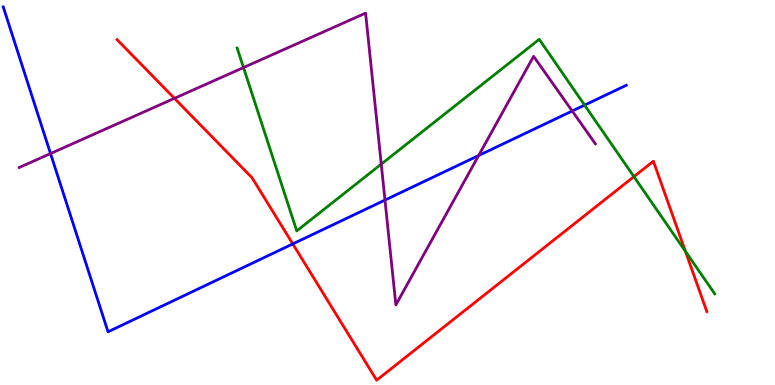[{'lines': ['blue', 'red'], 'intersections': [{'x': 3.78, 'y': 3.66}]}, {'lines': ['green', 'red'], 'intersections': [{'x': 8.18, 'y': 5.41}, {'x': 8.84, 'y': 3.47}]}, {'lines': ['purple', 'red'], 'intersections': [{'x': 2.25, 'y': 7.45}]}, {'lines': ['blue', 'green'], 'intersections': [{'x': 7.54, 'y': 7.27}]}, {'lines': ['blue', 'purple'], 'intersections': [{'x': 0.652, 'y': 6.01}, {'x': 4.97, 'y': 4.8}, {'x': 6.18, 'y': 5.96}, {'x': 7.38, 'y': 7.12}]}, {'lines': ['green', 'purple'], 'intersections': [{'x': 3.14, 'y': 8.25}, {'x': 4.92, 'y': 5.74}]}]